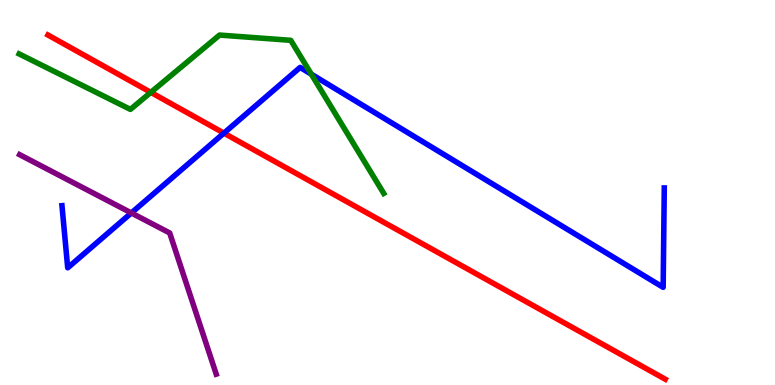[{'lines': ['blue', 'red'], 'intersections': [{'x': 2.89, 'y': 6.54}]}, {'lines': ['green', 'red'], 'intersections': [{'x': 1.95, 'y': 7.6}]}, {'lines': ['purple', 'red'], 'intersections': []}, {'lines': ['blue', 'green'], 'intersections': [{'x': 4.02, 'y': 8.07}]}, {'lines': ['blue', 'purple'], 'intersections': [{'x': 1.69, 'y': 4.47}]}, {'lines': ['green', 'purple'], 'intersections': []}]